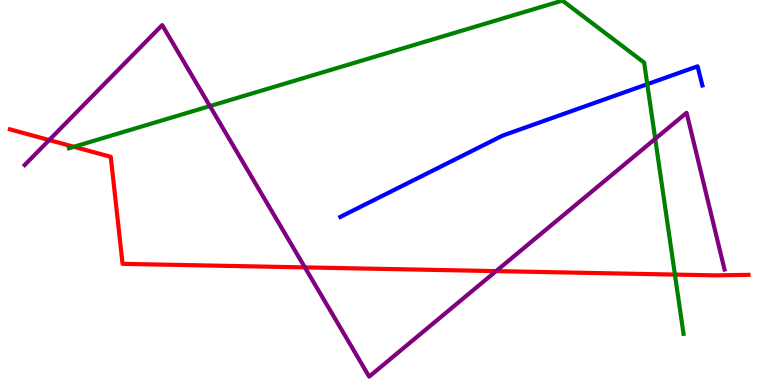[{'lines': ['blue', 'red'], 'intersections': []}, {'lines': ['green', 'red'], 'intersections': [{'x': 0.953, 'y': 6.19}, {'x': 8.71, 'y': 2.87}]}, {'lines': ['purple', 'red'], 'intersections': [{'x': 0.635, 'y': 6.36}, {'x': 3.93, 'y': 3.05}, {'x': 6.4, 'y': 2.96}]}, {'lines': ['blue', 'green'], 'intersections': [{'x': 8.35, 'y': 7.81}]}, {'lines': ['blue', 'purple'], 'intersections': []}, {'lines': ['green', 'purple'], 'intersections': [{'x': 2.71, 'y': 7.24}, {'x': 8.45, 'y': 6.39}]}]